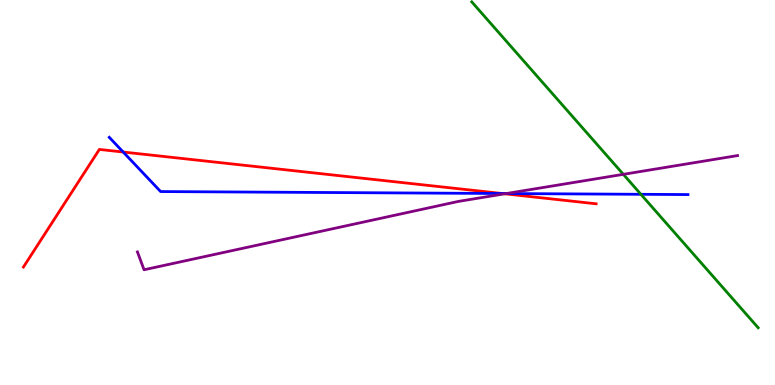[{'lines': ['blue', 'red'], 'intersections': [{'x': 1.59, 'y': 6.05}, {'x': 6.48, 'y': 4.97}]}, {'lines': ['green', 'red'], 'intersections': []}, {'lines': ['purple', 'red'], 'intersections': [{'x': 6.51, 'y': 4.97}]}, {'lines': ['blue', 'green'], 'intersections': [{'x': 8.27, 'y': 4.95}]}, {'lines': ['blue', 'purple'], 'intersections': [{'x': 6.53, 'y': 4.97}]}, {'lines': ['green', 'purple'], 'intersections': [{'x': 8.04, 'y': 5.47}]}]